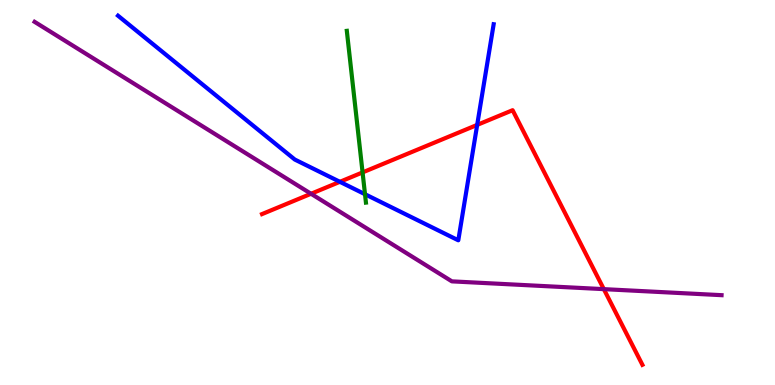[{'lines': ['blue', 'red'], 'intersections': [{'x': 4.39, 'y': 5.28}, {'x': 6.16, 'y': 6.76}]}, {'lines': ['green', 'red'], 'intersections': [{'x': 4.68, 'y': 5.52}]}, {'lines': ['purple', 'red'], 'intersections': [{'x': 4.01, 'y': 4.97}, {'x': 7.79, 'y': 2.49}]}, {'lines': ['blue', 'green'], 'intersections': [{'x': 4.71, 'y': 4.96}]}, {'lines': ['blue', 'purple'], 'intersections': []}, {'lines': ['green', 'purple'], 'intersections': []}]